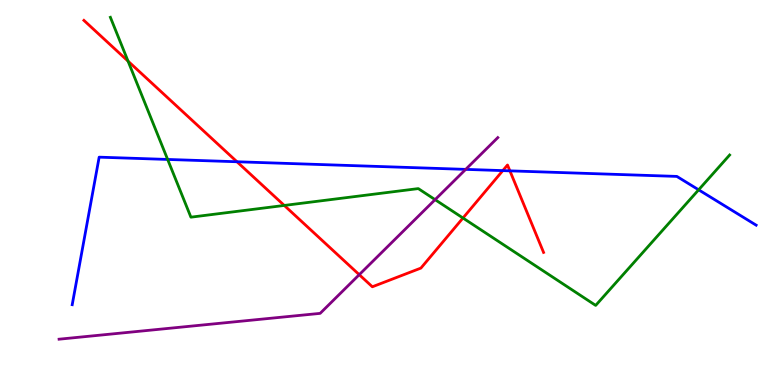[{'lines': ['blue', 'red'], 'intersections': [{'x': 3.06, 'y': 5.8}, {'x': 6.49, 'y': 5.57}, {'x': 6.58, 'y': 5.56}]}, {'lines': ['green', 'red'], 'intersections': [{'x': 1.65, 'y': 8.41}, {'x': 3.67, 'y': 4.66}, {'x': 5.97, 'y': 4.34}]}, {'lines': ['purple', 'red'], 'intersections': [{'x': 4.64, 'y': 2.87}]}, {'lines': ['blue', 'green'], 'intersections': [{'x': 2.16, 'y': 5.86}, {'x': 9.01, 'y': 5.07}]}, {'lines': ['blue', 'purple'], 'intersections': [{'x': 6.01, 'y': 5.6}]}, {'lines': ['green', 'purple'], 'intersections': [{'x': 5.61, 'y': 4.81}]}]